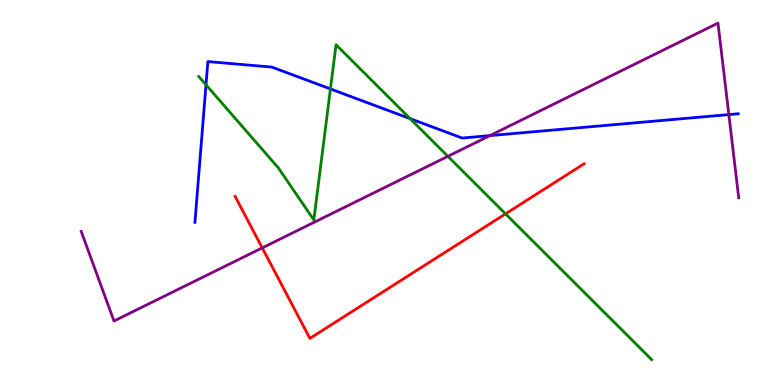[{'lines': ['blue', 'red'], 'intersections': []}, {'lines': ['green', 'red'], 'intersections': [{'x': 6.52, 'y': 4.45}]}, {'lines': ['purple', 'red'], 'intersections': [{'x': 3.38, 'y': 3.56}]}, {'lines': ['blue', 'green'], 'intersections': [{'x': 2.66, 'y': 7.8}, {'x': 4.26, 'y': 7.69}, {'x': 5.29, 'y': 6.92}]}, {'lines': ['blue', 'purple'], 'intersections': [{'x': 6.32, 'y': 6.48}, {'x': 9.4, 'y': 7.02}]}, {'lines': ['green', 'purple'], 'intersections': [{'x': 5.78, 'y': 5.94}]}]